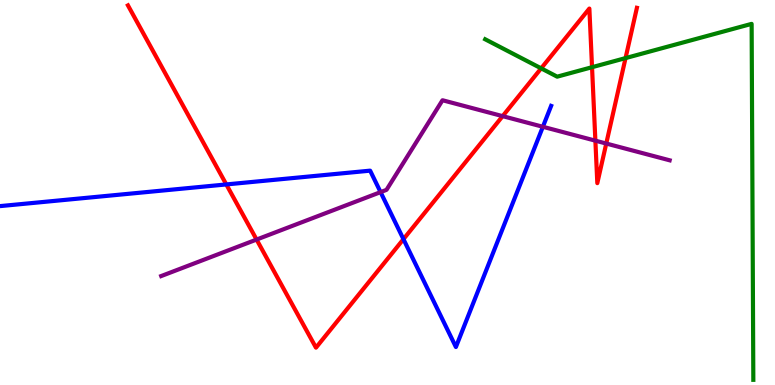[{'lines': ['blue', 'red'], 'intersections': [{'x': 2.92, 'y': 5.21}, {'x': 5.21, 'y': 3.79}]}, {'lines': ['green', 'red'], 'intersections': [{'x': 6.98, 'y': 8.22}, {'x': 7.64, 'y': 8.25}, {'x': 8.07, 'y': 8.49}]}, {'lines': ['purple', 'red'], 'intersections': [{'x': 3.31, 'y': 3.78}, {'x': 6.49, 'y': 6.98}, {'x': 7.68, 'y': 6.35}, {'x': 7.82, 'y': 6.27}]}, {'lines': ['blue', 'green'], 'intersections': []}, {'lines': ['blue', 'purple'], 'intersections': [{'x': 4.91, 'y': 5.01}, {'x': 7.0, 'y': 6.71}]}, {'lines': ['green', 'purple'], 'intersections': []}]